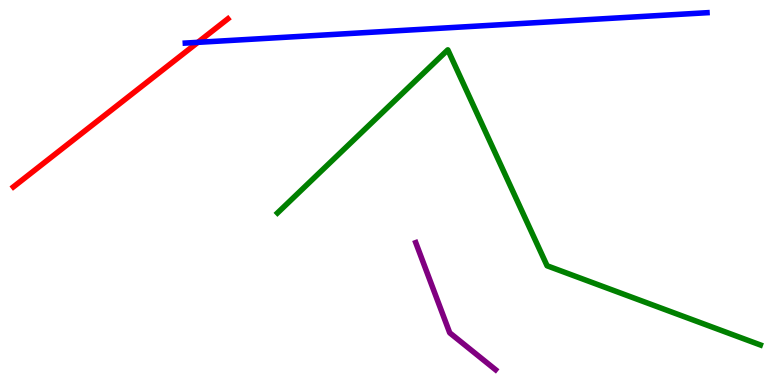[{'lines': ['blue', 'red'], 'intersections': [{'x': 2.55, 'y': 8.9}]}, {'lines': ['green', 'red'], 'intersections': []}, {'lines': ['purple', 'red'], 'intersections': []}, {'lines': ['blue', 'green'], 'intersections': []}, {'lines': ['blue', 'purple'], 'intersections': []}, {'lines': ['green', 'purple'], 'intersections': []}]